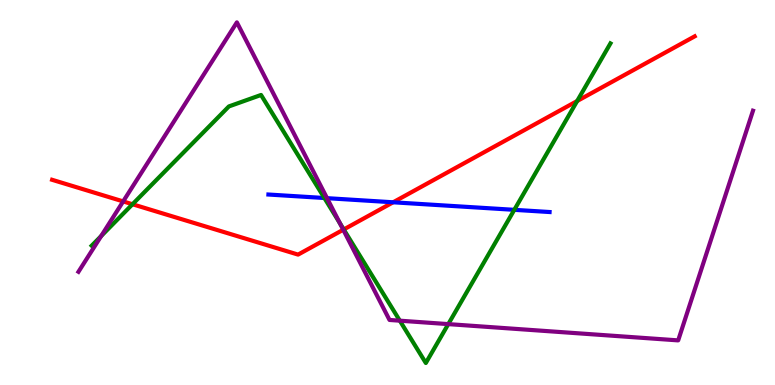[{'lines': ['blue', 'red'], 'intersections': [{'x': 5.07, 'y': 4.75}]}, {'lines': ['green', 'red'], 'intersections': [{'x': 1.71, 'y': 4.69}, {'x': 4.44, 'y': 4.04}, {'x': 7.45, 'y': 7.38}]}, {'lines': ['purple', 'red'], 'intersections': [{'x': 1.59, 'y': 4.77}, {'x': 4.43, 'y': 4.03}]}, {'lines': ['blue', 'green'], 'intersections': [{'x': 4.19, 'y': 4.86}, {'x': 6.64, 'y': 4.55}]}, {'lines': ['blue', 'purple'], 'intersections': [{'x': 4.22, 'y': 4.85}]}, {'lines': ['green', 'purple'], 'intersections': [{'x': 1.31, 'y': 3.87}, {'x': 4.39, 'y': 4.2}, {'x': 5.16, 'y': 1.67}, {'x': 5.78, 'y': 1.58}]}]